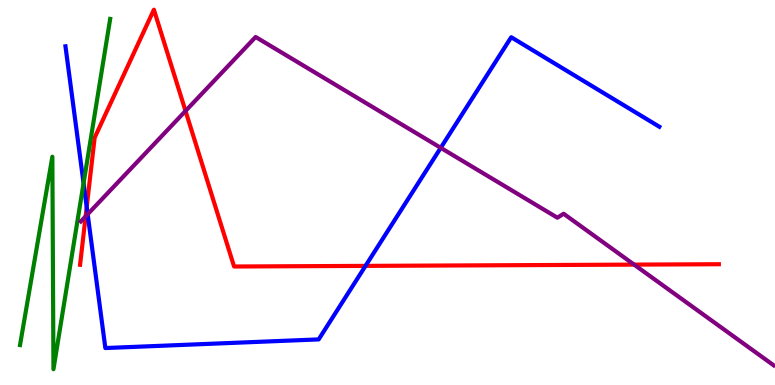[{'lines': ['blue', 'red'], 'intersections': [{'x': 1.12, 'y': 4.62}, {'x': 4.72, 'y': 3.09}]}, {'lines': ['green', 'red'], 'intersections': []}, {'lines': ['purple', 'red'], 'intersections': [{'x': 1.1, 'y': 4.38}, {'x': 2.39, 'y': 7.12}, {'x': 8.18, 'y': 3.13}]}, {'lines': ['blue', 'green'], 'intersections': [{'x': 1.08, 'y': 5.24}]}, {'lines': ['blue', 'purple'], 'intersections': [{'x': 1.13, 'y': 4.44}, {'x': 5.69, 'y': 6.16}]}, {'lines': ['green', 'purple'], 'intersections': []}]